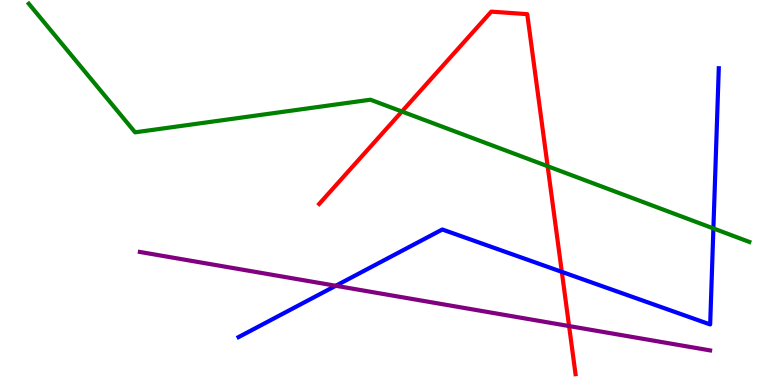[{'lines': ['blue', 'red'], 'intersections': [{'x': 7.25, 'y': 2.94}]}, {'lines': ['green', 'red'], 'intersections': [{'x': 5.19, 'y': 7.1}, {'x': 7.07, 'y': 5.68}]}, {'lines': ['purple', 'red'], 'intersections': [{'x': 7.34, 'y': 1.53}]}, {'lines': ['blue', 'green'], 'intersections': [{'x': 9.21, 'y': 4.07}]}, {'lines': ['blue', 'purple'], 'intersections': [{'x': 4.33, 'y': 2.58}]}, {'lines': ['green', 'purple'], 'intersections': []}]